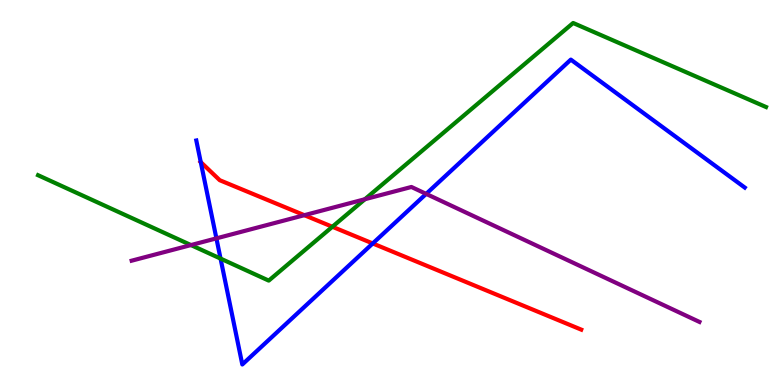[{'lines': ['blue', 'red'], 'intersections': [{'x': 2.59, 'y': 5.79}, {'x': 4.81, 'y': 3.68}]}, {'lines': ['green', 'red'], 'intersections': [{'x': 4.29, 'y': 4.11}]}, {'lines': ['purple', 'red'], 'intersections': [{'x': 3.93, 'y': 4.41}]}, {'lines': ['blue', 'green'], 'intersections': [{'x': 2.85, 'y': 3.28}]}, {'lines': ['blue', 'purple'], 'intersections': [{'x': 2.79, 'y': 3.81}, {'x': 5.5, 'y': 4.96}]}, {'lines': ['green', 'purple'], 'intersections': [{'x': 2.46, 'y': 3.63}, {'x': 4.71, 'y': 4.83}]}]